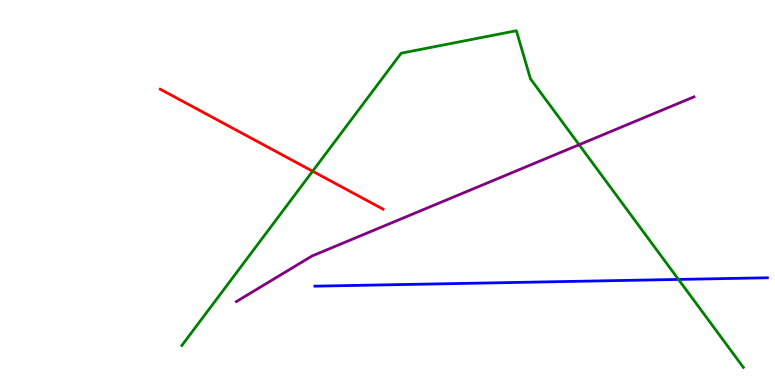[{'lines': ['blue', 'red'], 'intersections': []}, {'lines': ['green', 'red'], 'intersections': [{'x': 4.03, 'y': 5.55}]}, {'lines': ['purple', 'red'], 'intersections': []}, {'lines': ['blue', 'green'], 'intersections': [{'x': 8.75, 'y': 2.74}]}, {'lines': ['blue', 'purple'], 'intersections': []}, {'lines': ['green', 'purple'], 'intersections': [{'x': 7.47, 'y': 6.24}]}]